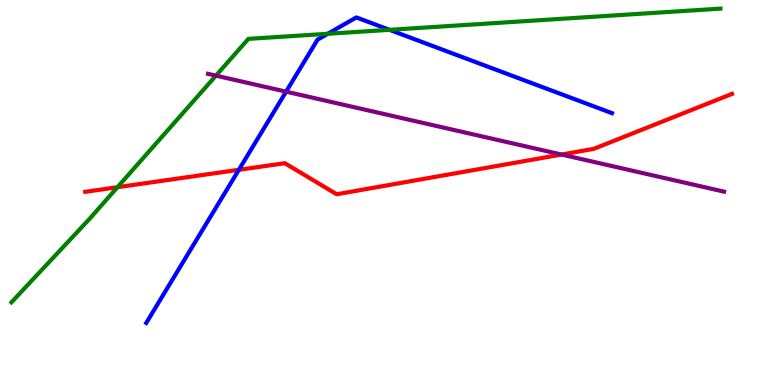[{'lines': ['blue', 'red'], 'intersections': [{'x': 3.08, 'y': 5.59}]}, {'lines': ['green', 'red'], 'intersections': [{'x': 1.52, 'y': 5.14}]}, {'lines': ['purple', 'red'], 'intersections': [{'x': 7.25, 'y': 5.99}]}, {'lines': ['blue', 'green'], 'intersections': [{'x': 4.23, 'y': 9.12}, {'x': 5.03, 'y': 9.23}]}, {'lines': ['blue', 'purple'], 'intersections': [{'x': 3.69, 'y': 7.62}]}, {'lines': ['green', 'purple'], 'intersections': [{'x': 2.79, 'y': 8.04}]}]